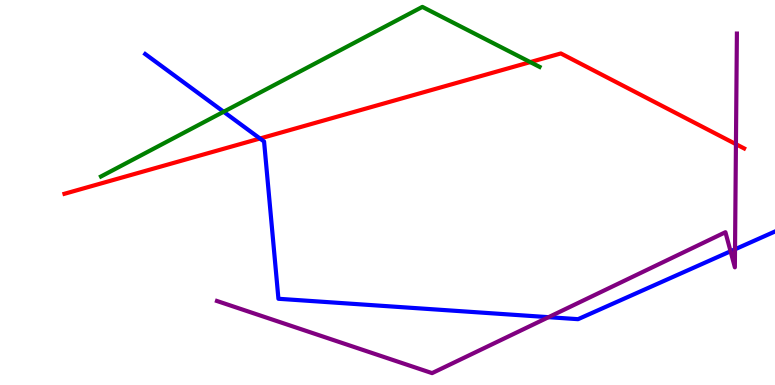[{'lines': ['blue', 'red'], 'intersections': [{'x': 3.35, 'y': 6.4}]}, {'lines': ['green', 'red'], 'intersections': [{'x': 6.84, 'y': 8.39}]}, {'lines': ['purple', 'red'], 'intersections': [{'x': 9.5, 'y': 6.26}]}, {'lines': ['blue', 'green'], 'intersections': [{'x': 2.89, 'y': 7.1}]}, {'lines': ['blue', 'purple'], 'intersections': [{'x': 7.08, 'y': 1.76}, {'x': 9.43, 'y': 3.47}, {'x': 9.48, 'y': 3.52}]}, {'lines': ['green', 'purple'], 'intersections': []}]